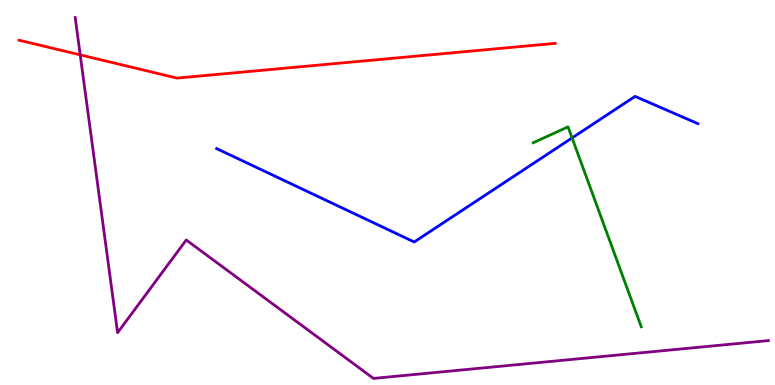[{'lines': ['blue', 'red'], 'intersections': []}, {'lines': ['green', 'red'], 'intersections': []}, {'lines': ['purple', 'red'], 'intersections': [{'x': 1.03, 'y': 8.57}]}, {'lines': ['blue', 'green'], 'intersections': [{'x': 7.38, 'y': 6.42}]}, {'lines': ['blue', 'purple'], 'intersections': []}, {'lines': ['green', 'purple'], 'intersections': []}]